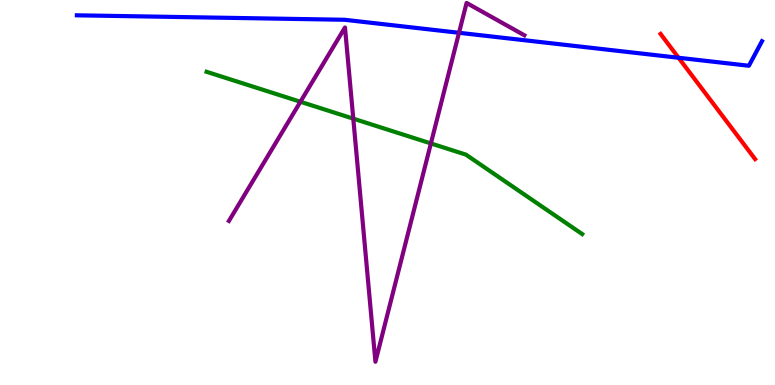[{'lines': ['blue', 'red'], 'intersections': [{'x': 8.76, 'y': 8.5}]}, {'lines': ['green', 'red'], 'intersections': []}, {'lines': ['purple', 'red'], 'intersections': []}, {'lines': ['blue', 'green'], 'intersections': []}, {'lines': ['blue', 'purple'], 'intersections': [{'x': 5.92, 'y': 9.15}]}, {'lines': ['green', 'purple'], 'intersections': [{'x': 3.88, 'y': 7.36}, {'x': 4.56, 'y': 6.92}, {'x': 5.56, 'y': 6.27}]}]